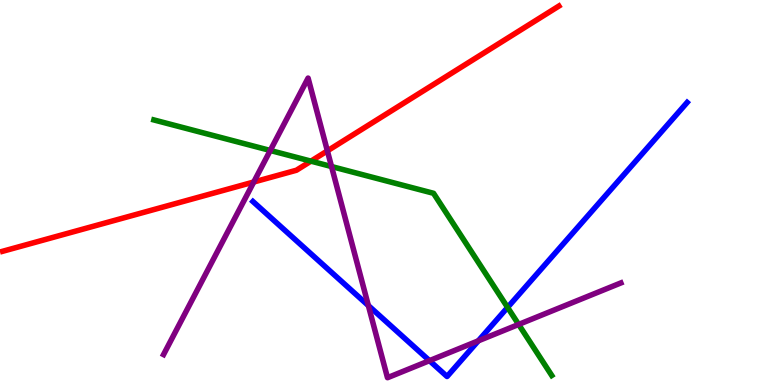[{'lines': ['blue', 'red'], 'intersections': []}, {'lines': ['green', 'red'], 'intersections': [{'x': 4.01, 'y': 5.81}]}, {'lines': ['purple', 'red'], 'intersections': [{'x': 3.27, 'y': 5.27}, {'x': 4.22, 'y': 6.08}]}, {'lines': ['blue', 'green'], 'intersections': [{'x': 6.55, 'y': 2.02}]}, {'lines': ['blue', 'purple'], 'intersections': [{'x': 4.75, 'y': 2.06}, {'x': 5.54, 'y': 0.632}, {'x': 6.17, 'y': 1.15}]}, {'lines': ['green', 'purple'], 'intersections': [{'x': 3.49, 'y': 6.09}, {'x': 4.28, 'y': 5.67}, {'x': 6.69, 'y': 1.57}]}]